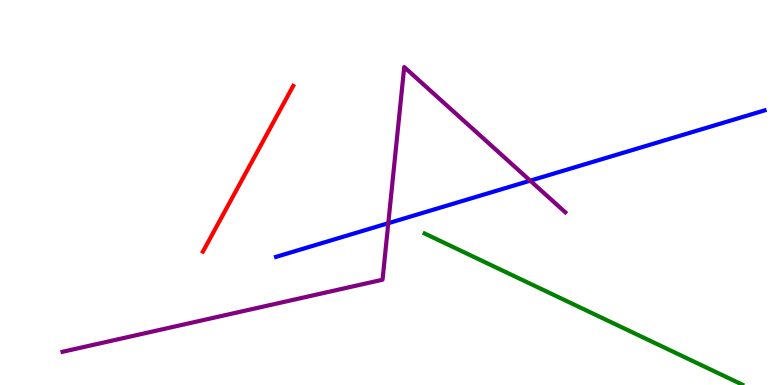[{'lines': ['blue', 'red'], 'intersections': []}, {'lines': ['green', 'red'], 'intersections': []}, {'lines': ['purple', 'red'], 'intersections': []}, {'lines': ['blue', 'green'], 'intersections': []}, {'lines': ['blue', 'purple'], 'intersections': [{'x': 5.01, 'y': 4.2}, {'x': 6.84, 'y': 5.31}]}, {'lines': ['green', 'purple'], 'intersections': []}]